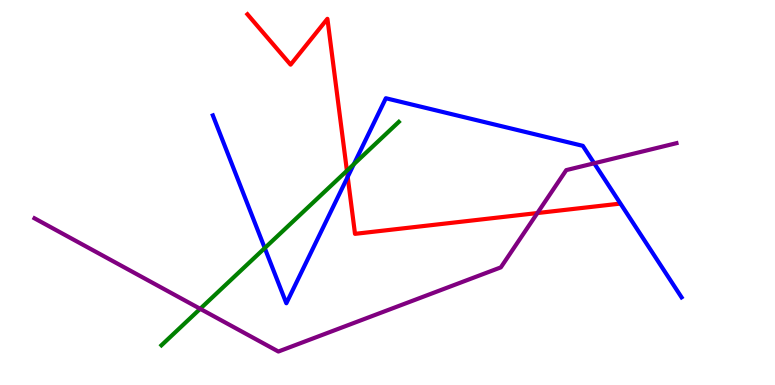[{'lines': ['blue', 'red'], 'intersections': [{'x': 4.49, 'y': 5.41}]}, {'lines': ['green', 'red'], 'intersections': [{'x': 4.48, 'y': 5.57}]}, {'lines': ['purple', 'red'], 'intersections': [{'x': 6.93, 'y': 4.47}]}, {'lines': ['blue', 'green'], 'intersections': [{'x': 3.42, 'y': 3.56}, {'x': 4.57, 'y': 5.73}]}, {'lines': ['blue', 'purple'], 'intersections': [{'x': 7.67, 'y': 5.76}]}, {'lines': ['green', 'purple'], 'intersections': [{'x': 2.58, 'y': 1.98}]}]